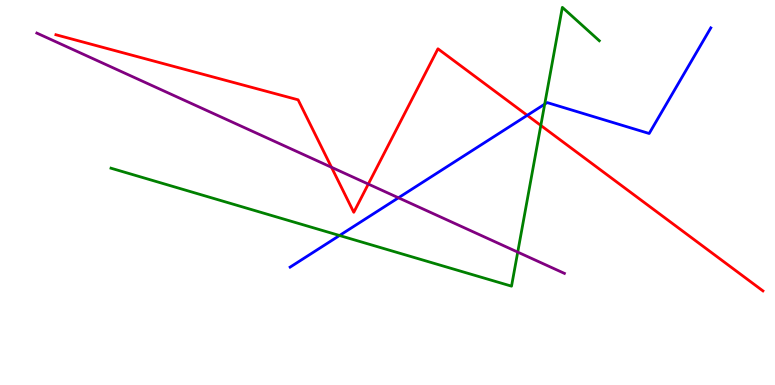[{'lines': ['blue', 'red'], 'intersections': [{'x': 6.8, 'y': 7.0}]}, {'lines': ['green', 'red'], 'intersections': [{'x': 6.98, 'y': 6.74}]}, {'lines': ['purple', 'red'], 'intersections': [{'x': 4.28, 'y': 5.65}, {'x': 4.75, 'y': 5.22}]}, {'lines': ['blue', 'green'], 'intersections': [{'x': 4.38, 'y': 3.88}, {'x': 7.03, 'y': 7.29}]}, {'lines': ['blue', 'purple'], 'intersections': [{'x': 5.14, 'y': 4.86}]}, {'lines': ['green', 'purple'], 'intersections': [{'x': 6.68, 'y': 3.45}]}]